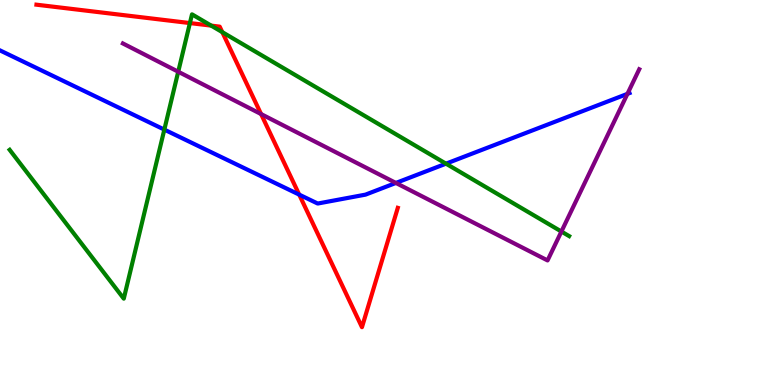[{'lines': ['blue', 'red'], 'intersections': [{'x': 3.86, 'y': 4.94}]}, {'lines': ['green', 'red'], 'intersections': [{'x': 2.45, 'y': 9.4}, {'x': 2.73, 'y': 9.33}, {'x': 2.87, 'y': 9.16}]}, {'lines': ['purple', 'red'], 'intersections': [{'x': 3.37, 'y': 7.04}]}, {'lines': ['blue', 'green'], 'intersections': [{'x': 2.12, 'y': 6.63}, {'x': 5.75, 'y': 5.75}]}, {'lines': ['blue', 'purple'], 'intersections': [{'x': 5.11, 'y': 5.25}, {'x': 8.1, 'y': 7.56}]}, {'lines': ['green', 'purple'], 'intersections': [{'x': 2.3, 'y': 8.14}, {'x': 7.24, 'y': 3.99}]}]